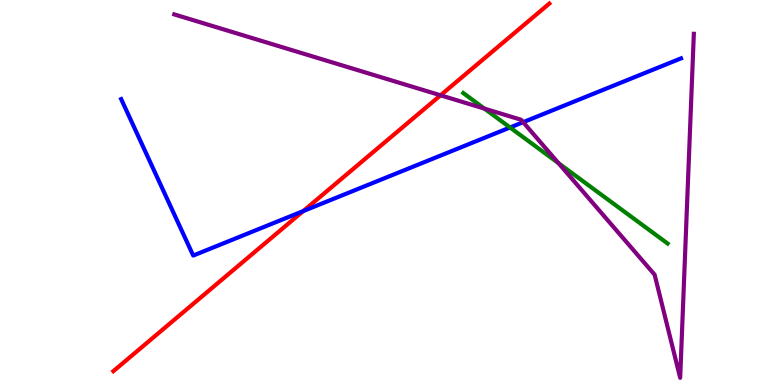[{'lines': ['blue', 'red'], 'intersections': [{'x': 3.91, 'y': 4.52}]}, {'lines': ['green', 'red'], 'intersections': []}, {'lines': ['purple', 'red'], 'intersections': [{'x': 5.68, 'y': 7.52}]}, {'lines': ['blue', 'green'], 'intersections': [{'x': 6.58, 'y': 6.69}]}, {'lines': ['blue', 'purple'], 'intersections': [{'x': 6.75, 'y': 6.83}]}, {'lines': ['green', 'purple'], 'intersections': [{'x': 6.25, 'y': 7.18}, {'x': 7.21, 'y': 5.76}]}]